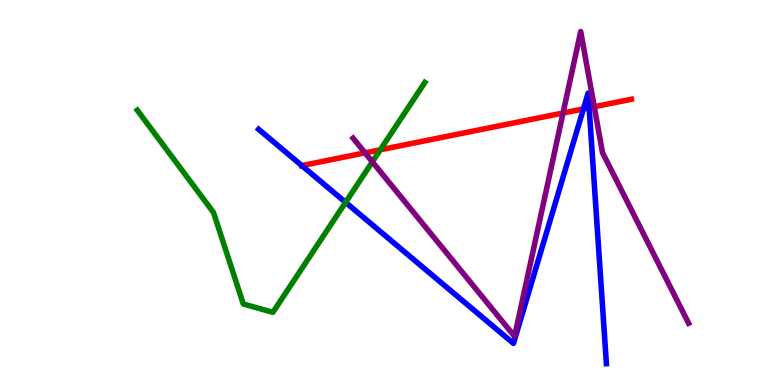[{'lines': ['blue', 'red'], 'intersections': [{'x': 3.89, 'y': 5.7}, {'x': 7.53, 'y': 7.17}, {'x': 7.6, 'y': 7.2}]}, {'lines': ['green', 'red'], 'intersections': [{'x': 4.91, 'y': 6.11}]}, {'lines': ['purple', 'red'], 'intersections': [{'x': 4.71, 'y': 6.03}, {'x': 7.27, 'y': 7.06}, {'x': 7.67, 'y': 7.23}]}, {'lines': ['blue', 'green'], 'intersections': [{'x': 4.46, 'y': 4.74}]}, {'lines': ['blue', 'purple'], 'intersections': []}, {'lines': ['green', 'purple'], 'intersections': [{'x': 4.8, 'y': 5.8}]}]